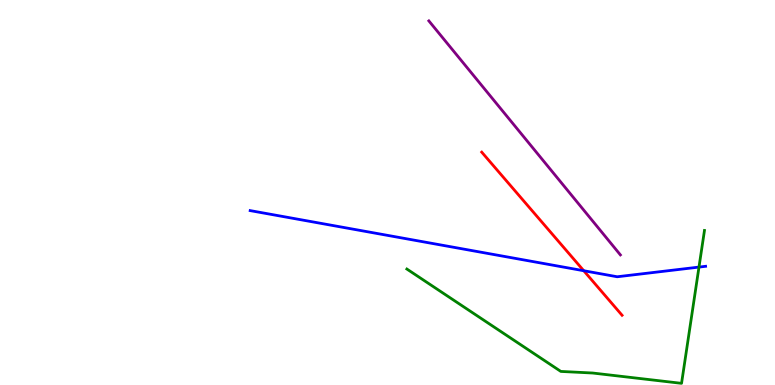[{'lines': ['blue', 'red'], 'intersections': [{'x': 7.53, 'y': 2.97}]}, {'lines': ['green', 'red'], 'intersections': []}, {'lines': ['purple', 'red'], 'intersections': []}, {'lines': ['blue', 'green'], 'intersections': [{'x': 9.02, 'y': 3.06}]}, {'lines': ['blue', 'purple'], 'intersections': []}, {'lines': ['green', 'purple'], 'intersections': []}]